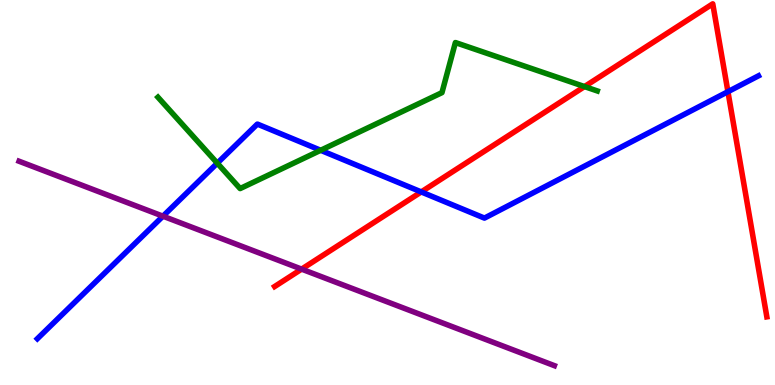[{'lines': ['blue', 'red'], 'intersections': [{'x': 5.44, 'y': 5.01}, {'x': 9.39, 'y': 7.62}]}, {'lines': ['green', 'red'], 'intersections': [{'x': 7.54, 'y': 7.75}]}, {'lines': ['purple', 'red'], 'intersections': [{'x': 3.89, 'y': 3.01}]}, {'lines': ['blue', 'green'], 'intersections': [{'x': 2.8, 'y': 5.76}, {'x': 4.14, 'y': 6.1}]}, {'lines': ['blue', 'purple'], 'intersections': [{'x': 2.1, 'y': 4.38}]}, {'lines': ['green', 'purple'], 'intersections': []}]